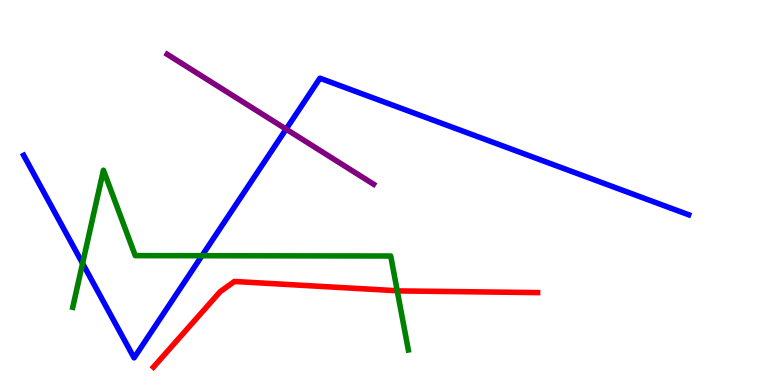[{'lines': ['blue', 'red'], 'intersections': []}, {'lines': ['green', 'red'], 'intersections': [{'x': 5.13, 'y': 2.45}]}, {'lines': ['purple', 'red'], 'intersections': []}, {'lines': ['blue', 'green'], 'intersections': [{'x': 1.07, 'y': 3.16}, {'x': 2.61, 'y': 3.36}]}, {'lines': ['blue', 'purple'], 'intersections': [{'x': 3.69, 'y': 6.65}]}, {'lines': ['green', 'purple'], 'intersections': []}]